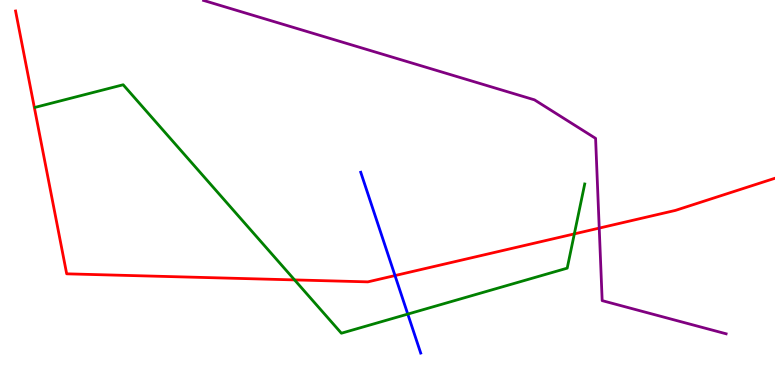[{'lines': ['blue', 'red'], 'intersections': [{'x': 5.1, 'y': 2.84}]}, {'lines': ['green', 'red'], 'intersections': [{'x': 3.8, 'y': 2.73}, {'x': 7.41, 'y': 3.92}]}, {'lines': ['purple', 'red'], 'intersections': [{'x': 7.73, 'y': 4.08}]}, {'lines': ['blue', 'green'], 'intersections': [{'x': 5.26, 'y': 1.84}]}, {'lines': ['blue', 'purple'], 'intersections': []}, {'lines': ['green', 'purple'], 'intersections': []}]